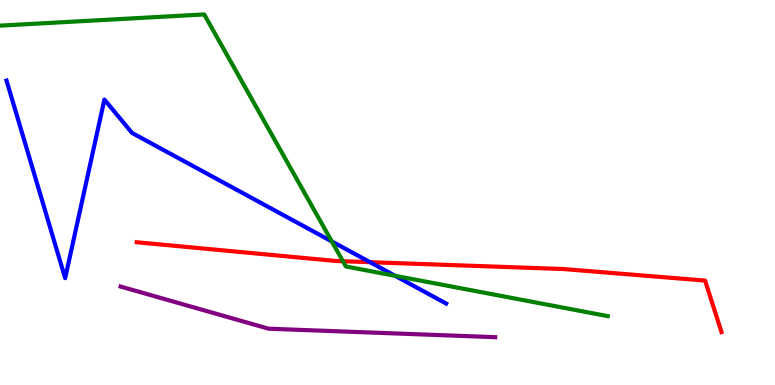[{'lines': ['blue', 'red'], 'intersections': [{'x': 4.77, 'y': 3.19}]}, {'lines': ['green', 'red'], 'intersections': [{'x': 4.42, 'y': 3.22}]}, {'lines': ['purple', 'red'], 'intersections': []}, {'lines': ['blue', 'green'], 'intersections': [{'x': 4.28, 'y': 3.73}, {'x': 5.1, 'y': 2.84}]}, {'lines': ['blue', 'purple'], 'intersections': []}, {'lines': ['green', 'purple'], 'intersections': []}]